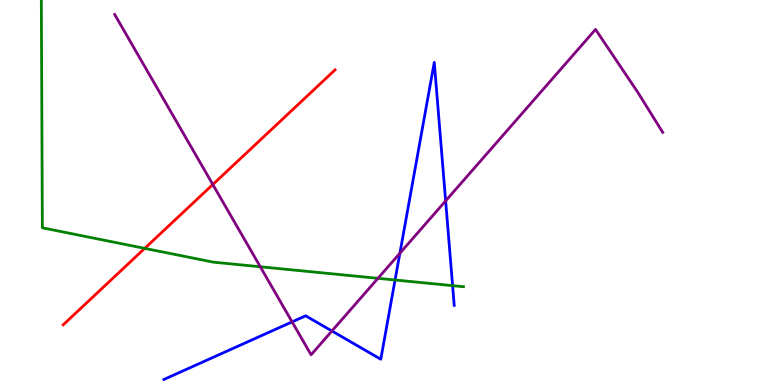[{'lines': ['blue', 'red'], 'intersections': []}, {'lines': ['green', 'red'], 'intersections': [{'x': 1.87, 'y': 3.55}]}, {'lines': ['purple', 'red'], 'intersections': [{'x': 2.75, 'y': 5.21}]}, {'lines': ['blue', 'green'], 'intersections': [{'x': 5.1, 'y': 2.73}, {'x': 5.84, 'y': 2.58}]}, {'lines': ['blue', 'purple'], 'intersections': [{'x': 3.77, 'y': 1.64}, {'x': 4.28, 'y': 1.4}, {'x': 5.16, 'y': 3.42}, {'x': 5.75, 'y': 4.78}]}, {'lines': ['green', 'purple'], 'intersections': [{'x': 3.36, 'y': 3.07}, {'x': 4.88, 'y': 2.77}]}]